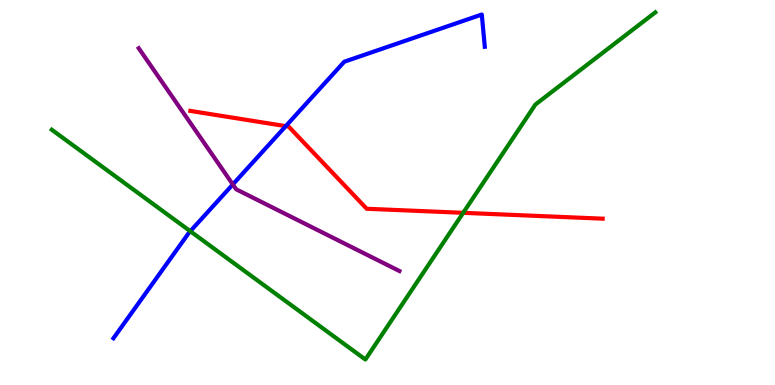[{'lines': ['blue', 'red'], 'intersections': [{'x': 3.69, 'y': 6.72}]}, {'lines': ['green', 'red'], 'intersections': [{'x': 5.98, 'y': 4.47}]}, {'lines': ['purple', 'red'], 'intersections': []}, {'lines': ['blue', 'green'], 'intersections': [{'x': 2.46, 'y': 3.99}]}, {'lines': ['blue', 'purple'], 'intersections': [{'x': 3.0, 'y': 5.21}]}, {'lines': ['green', 'purple'], 'intersections': []}]